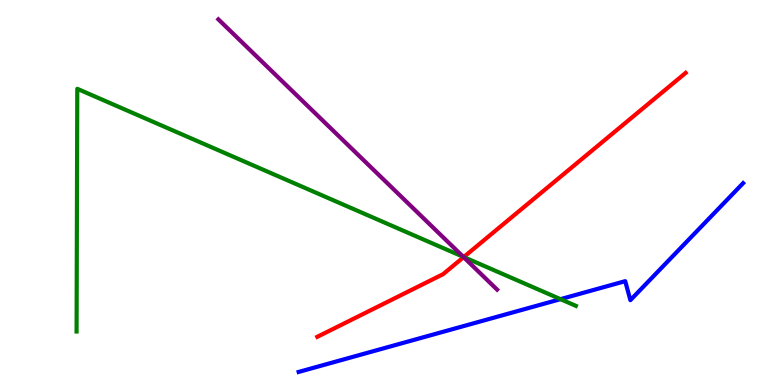[{'lines': ['blue', 'red'], 'intersections': []}, {'lines': ['green', 'red'], 'intersections': [{'x': 5.98, 'y': 3.32}]}, {'lines': ['purple', 'red'], 'intersections': [{'x': 5.98, 'y': 3.32}]}, {'lines': ['blue', 'green'], 'intersections': [{'x': 7.23, 'y': 2.23}]}, {'lines': ['blue', 'purple'], 'intersections': []}, {'lines': ['green', 'purple'], 'intersections': [{'x': 5.98, 'y': 3.33}]}]